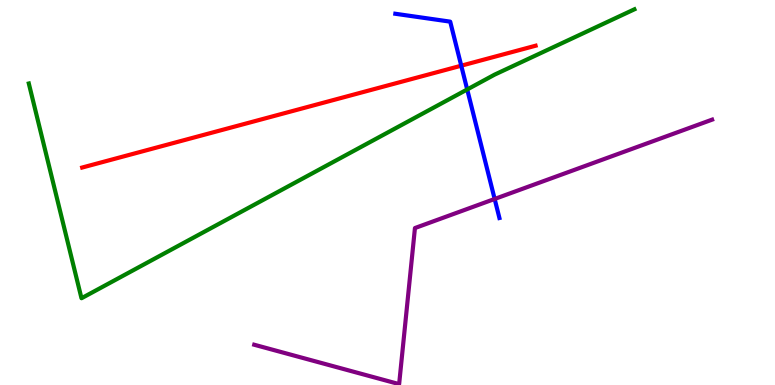[{'lines': ['blue', 'red'], 'intersections': [{'x': 5.95, 'y': 8.29}]}, {'lines': ['green', 'red'], 'intersections': []}, {'lines': ['purple', 'red'], 'intersections': []}, {'lines': ['blue', 'green'], 'intersections': [{'x': 6.03, 'y': 7.68}]}, {'lines': ['blue', 'purple'], 'intersections': [{'x': 6.38, 'y': 4.83}]}, {'lines': ['green', 'purple'], 'intersections': []}]